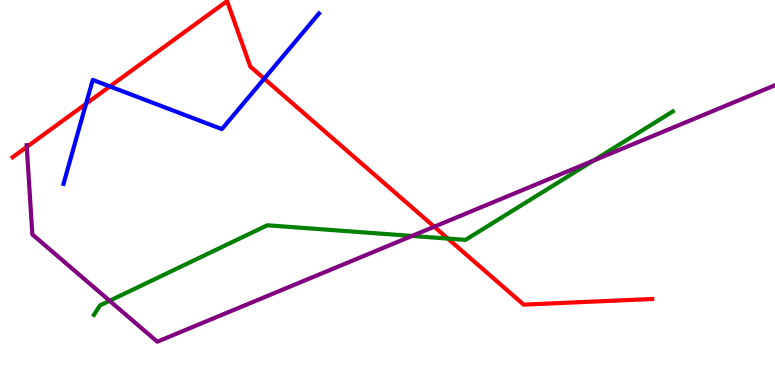[{'lines': ['blue', 'red'], 'intersections': [{'x': 1.11, 'y': 7.3}, {'x': 1.42, 'y': 7.76}, {'x': 3.41, 'y': 7.96}]}, {'lines': ['green', 'red'], 'intersections': [{'x': 5.78, 'y': 3.8}]}, {'lines': ['purple', 'red'], 'intersections': [{'x': 0.345, 'y': 6.18}, {'x': 5.6, 'y': 4.11}]}, {'lines': ['blue', 'green'], 'intersections': []}, {'lines': ['blue', 'purple'], 'intersections': []}, {'lines': ['green', 'purple'], 'intersections': [{'x': 1.41, 'y': 2.19}, {'x': 5.32, 'y': 3.87}, {'x': 7.66, 'y': 5.83}]}]